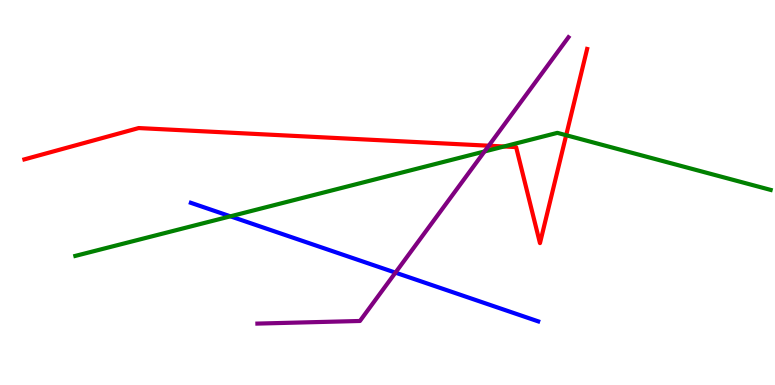[{'lines': ['blue', 'red'], 'intersections': []}, {'lines': ['green', 'red'], 'intersections': [{'x': 6.5, 'y': 6.2}, {'x': 7.31, 'y': 6.49}]}, {'lines': ['purple', 'red'], 'intersections': [{'x': 6.31, 'y': 6.22}]}, {'lines': ['blue', 'green'], 'intersections': [{'x': 2.97, 'y': 4.38}]}, {'lines': ['blue', 'purple'], 'intersections': [{'x': 5.1, 'y': 2.92}]}, {'lines': ['green', 'purple'], 'intersections': [{'x': 6.25, 'y': 6.07}]}]